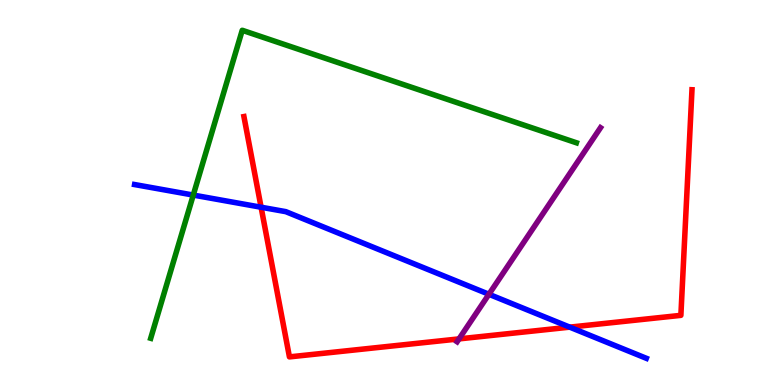[{'lines': ['blue', 'red'], 'intersections': [{'x': 3.37, 'y': 4.62}, {'x': 7.35, 'y': 1.5}]}, {'lines': ['green', 'red'], 'intersections': []}, {'lines': ['purple', 'red'], 'intersections': [{'x': 5.92, 'y': 1.2}]}, {'lines': ['blue', 'green'], 'intersections': [{'x': 2.49, 'y': 4.93}]}, {'lines': ['blue', 'purple'], 'intersections': [{'x': 6.31, 'y': 2.36}]}, {'lines': ['green', 'purple'], 'intersections': []}]